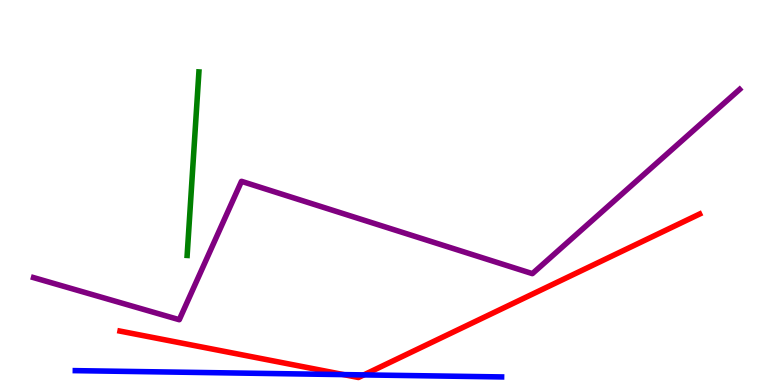[{'lines': ['blue', 'red'], 'intersections': [{'x': 4.43, 'y': 0.27}, {'x': 4.69, 'y': 0.262}]}, {'lines': ['green', 'red'], 'intersections': []}, {'lines': ['purple', 'red'], 'intersections': []}, {'lines': ['blue', 'green'], 'intersections': []}, {'lines': ['blue', 'purple'], 'intersections': []}, {'lines': ['green', 'purple'], 'intersections': []}]